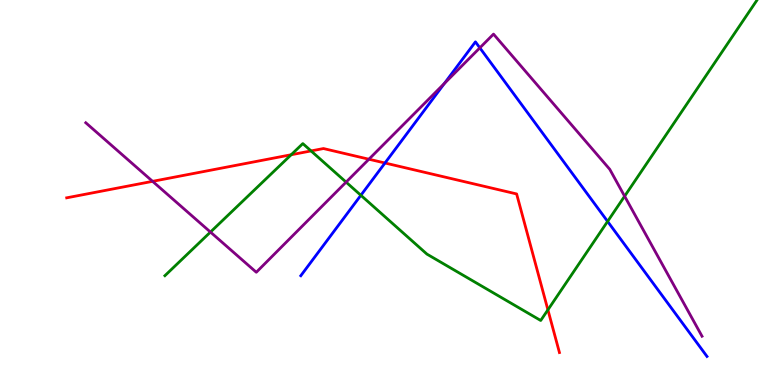[{'lines': ['blue', 'red'], 'intersections': [{'x': 4.97, 'y': 5.77}]}, {'lines': ['green', 'red'], 'intersections': [{'x': 3.76, 'y': 5.98}, {'x': 4.01, 'y': 6.08}, {'x': 7.07, 'y': 1.95}]}, {'lines': ['purple', 'red'], 'intersections': [{'x': 1.97, 'y': 5.29}, {'x': 4.76, 'y': 5.86}]}, {'lines': ['blue', 'green'], 'intersections': [{'x': 4.66, 'y': 4.93}, {'x': 7.84, 'y': 4.25}]}, {'lines': ['blue', 'purple'], 'intersections': [{'x': 5.73, 'y': 7.83}, {'x': 6.19, 'y': 8.76}]}, {'lines': ['green', 'purple'], 'intersections': [{'x': 2.72, 'y': 3.97}, {'x': 4.47, 'y': 5.27}, {'x': 8.06, 'y': 4.9}]}]